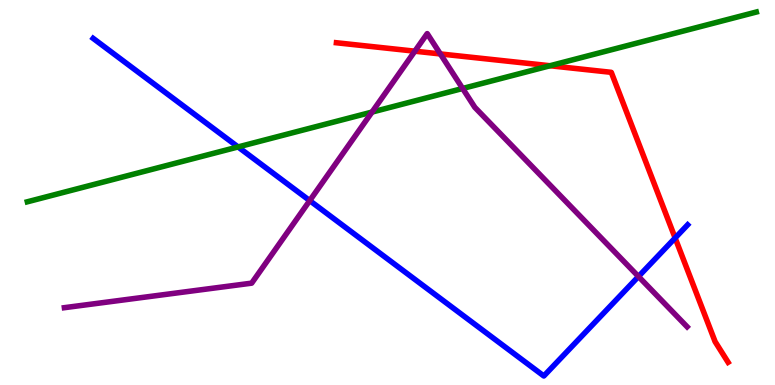[{'lines': ['blue', 'red'], 'intersections': [{'x': 8.71, 'y': 3.82}]}, {'lines': ['green', 'red'], 'intersections': [{'x': 7.1, 'y': 8.29}]}, {'lines': ['purple', 'red'], 'intersections': [{'x': 5.35, 'y': 8.67}, {'x': 5.68, 'y': 8.6}]}, {'lines': ['blue', 'green'], 'intersections': [{'x': 3.07, 'y': 6.18}]}, {'lines': ['blue', 'purple'], 'intersections': [{'x': 4.0, 'y': 4.79}, {'x': 8.24, 'y': 2.82}]}, {'lines': ['green', 'purple'], 'intersections': [{'x': 4.8, 'y': 7.09}, {'x': 5.97, 'y': 7.7}]}]